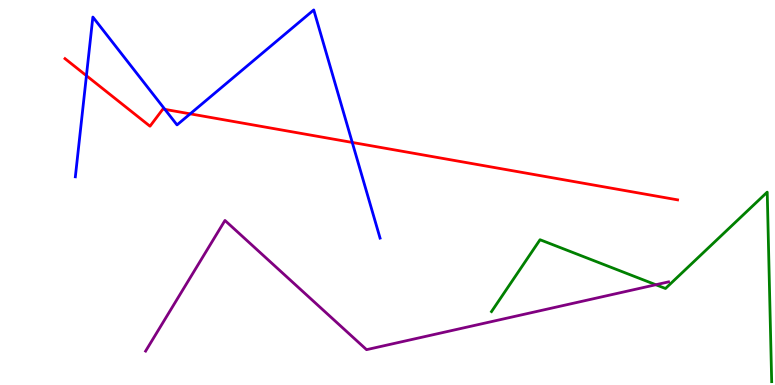[{'lines': ['blue', 'red'], 'intersections': [{'x': 1.12, 'y': 8.03}, {'x': 2.13, 'y': 7.16}, {'x': 2.45, 'y': 7.04}, {'x': 4.55, 'y': 6.3}]}, {'lines': ['green', 'red'], 'intersections': []}, {'lines': ['purple', 'red'], 'intersections': []}, {'lines': ['blue', 'green'], 'intersections': []}, {'lines': ['blue', 'purple'], 'intersections': []}, {'lines': ['green', 'purple'], 'intersections': [{'x': 8.46, 'y': 2.6}]}]